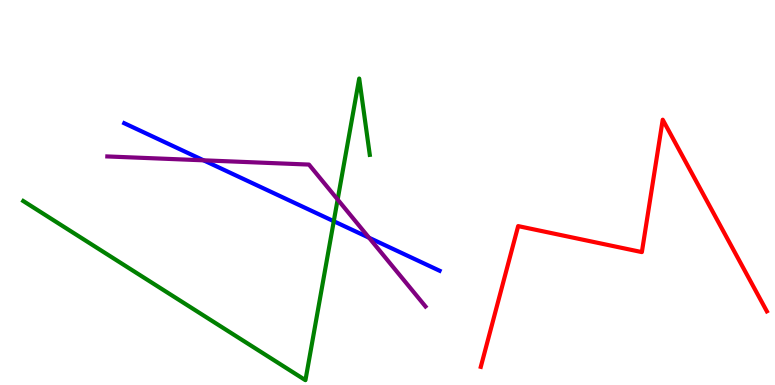[{'lines': ['blue', 'red'], 'intersections': []}, {'lines': ['green', 'red'], 'intersections': []}, {'lines': ['purple', 'red'], 'intersections': []}, {'lines': ['blue', 'green'], 'intersections': [{'x': 4.31, 'y': 4.25}]}, {'lines': ['blue', 'purple'], 'intersections': [{'x': 2.63, 'y': 5.84}, {'x': 4.76, 'y': 3.83}]}, {'lines': ['green', 'purple'], 'intersections': [{'x': 4.36, 'y': 4.82}]}]